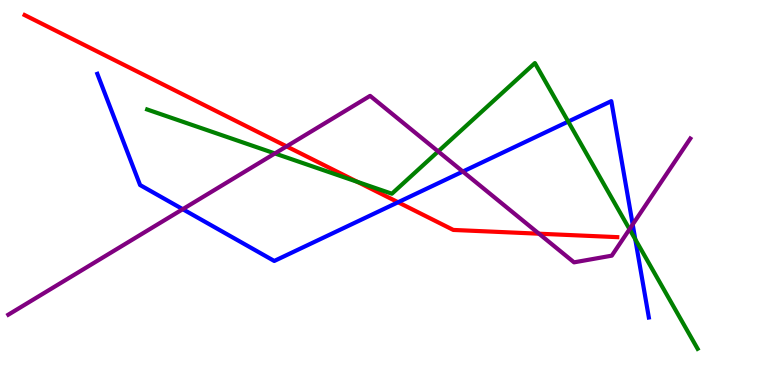[{'lines': ['blue', 'red'], 'intersections': [{'x': 5.14, 'y': 4.75}]}, {'lines': ['green', 'red'], 'intersections': [{'x': 4.61, 'y': 5.28}]}, {'lines': ['purple', 'red'], 'intersections': [{'x': 3.7, 'y': 6.2}, {'x': 6.95, 'y': 3.93}]}, {'lines': ['blue', 'green'], 'intersections': [{'x': 7.33, 'y': 6.84}, {'x': 8.2, 'y': 3.78}]}, {'lines': ['blue', 'purple'], 'intersections': [{'x': 2.36, 'y': 4.57}, {'x': 5.97, 'y': 5.54}, {'x': 8.16, 'y': 4.17}]}, {'lines': ['green', 'purple'], 'intersections': [{'x': 3.55, 'y': 6.01}, {'x': 5.65, 'y': 6.07}, {'x': 8.12, 'y': 4.05}]}]